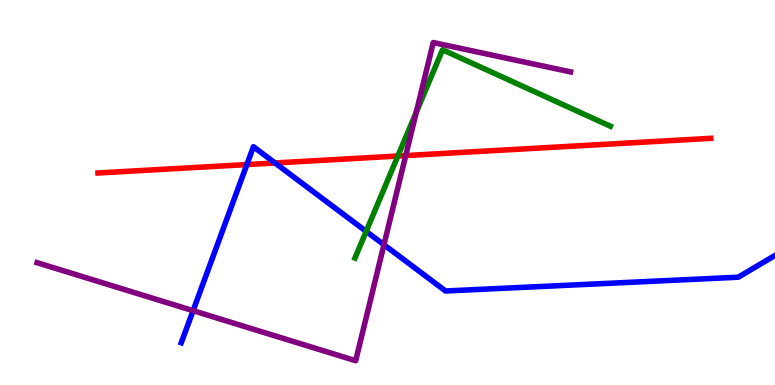[{'lines': ['blue', 'red'], 'intersections': [{'x': 3.19, 'y': 5.73}, {'x': 3.55, 'y': 5.77}]}, {'lines': ['green', 'red'], 'intersections': [{'x': 5.13, 'y': 5.95}]}, {'lines': ['purple', 'red'], 'intersections': [{'x': 5.23, 'y': 5.96}]}, {'lines': ['blue', 'green'], 'intersections': [{'x': 4.72, 'y': 3.99}]}, {'lines': ['blue', 'purple'], 'intersections': [{'x': 2.49, 'y': 1.93}, {'x': 4.95, 'y': 3.64}]}, {'lines': ['green', 'purple'], 'intersections': [{'x': 5.37, 'y': 7.09}]}]